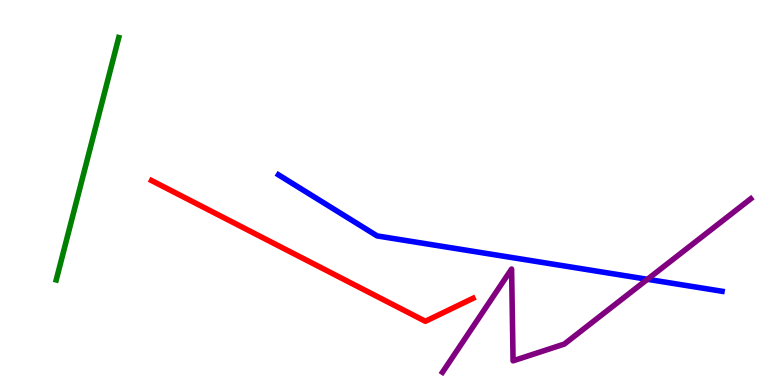[{'lines': ['blue', 'red'], 'intersections': []}, {'lines': ['green', 'red'], 'intersections': []}, {'lines': ['purple', 'red'], 'intersections': []}, {'lines': ['blue', 'green'], 'intersections': []}, {'lines': ['blue', 'purple'], 'intersections': [{'x': 8.35, 'y': 2.75}]}, {'lines': ['green', 'purple'], 'intersections': []}]